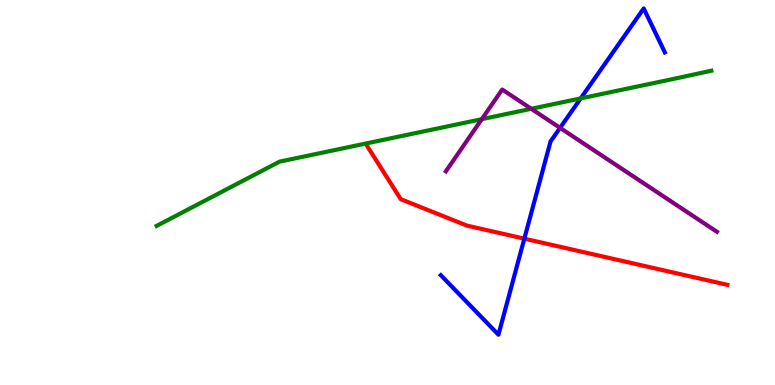[{'lines': ['blue', 'red'], 'intersections': [{'x': 6.77, 'y': 3.8}]}, {'lines': ['green', 'red'], 'intersections': []}, {'lines': ['purple', 'red'], 'intersections': []}, {'lines': ['blue', 'green'], 'intersections': [{'x': 7.49, 'y': 7.44}]}, {'lines': ['blue', 'purple'], 'intersections': [{'x': 7.23, 'y': 6.68}]}, {'lines': ['green', 'purple'], 'intersections': [{'x': 6.22, 'y': 6.9}, {'x': 6.86, 'y': 7.17}]}]